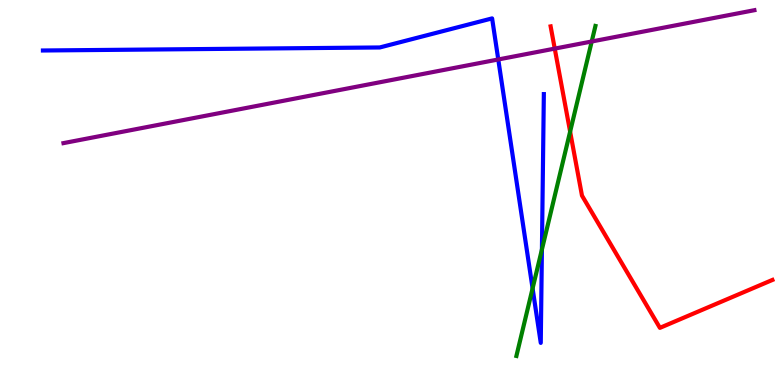[{'lines': ['blue', 'red'], 'intersections': []}, {'lines': ['green', 'red'], 'intersections': [{'x': 7.36, 'y': 6.58}]}, {'lines': ['purple', 'red'], 'intersections': [{'x': 7.16, 'y': 8.74}]}, {'lines': ['blue', 'green'], 'intersections': [{'x': 6.87, 'y': 2.51}, {'x': 6.99, 'y': 3.52}]}, {'lines': ['blue', 'purple'], 'intersections': [{'x': 6.43, 'y': 8.46}]}, {'lines': ['green', 'purple'], 'intersections': [{'x': 7.64, 'y': 8.92}]}]